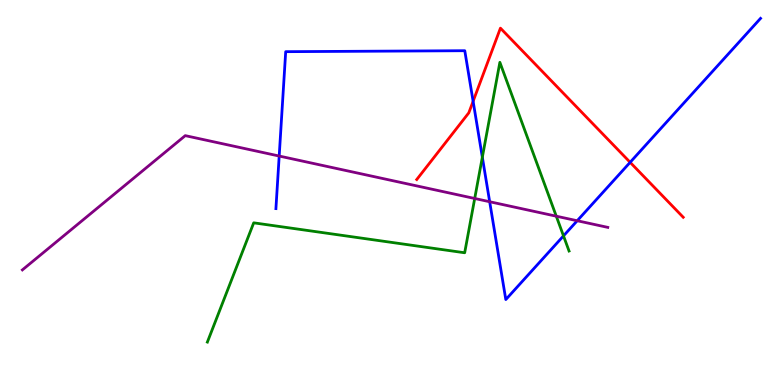[{'lines': ['blue', 'red'], 'intersections': [{'x': 6.1, 'y': 7.37}, {'x': 8.13, 'y': 5.78}]}, {'lines': ['green', 'red'], 'intersections': []}, {'lines': ['purple', 'red'], 'intersections': []}, {'lines': ['blue', 'green'], 'intersections': [{'x': 6.22, 'y': 5.92}, {'x': 7.27, 'y': 3.87}]}, {'lines': ['blue', 'purple'], 'intersections': [{'x': 3.6, 'y': 5.95}, {'x': 6.32, 'y': 4.76}, {'x': 7.45, 'y': 4.27}]}, {'lines': ['green', 'purple'], 'intersections': [{'x': 6.13, 'y': 4.84}, {'x': 7.18, 'y': 4.38}]}]